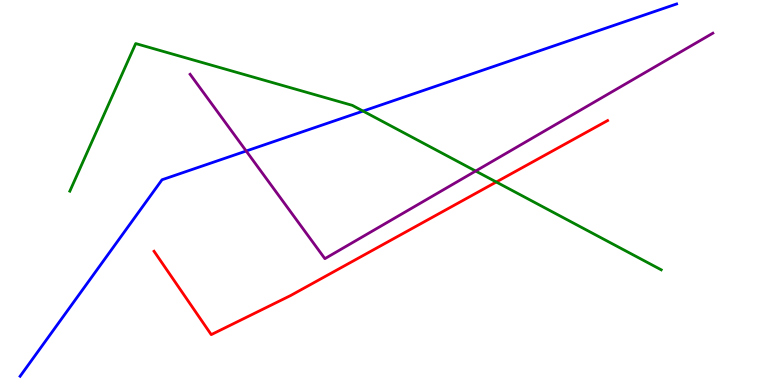[{'lines': ['blue', 'red'], 'intersections': []}, {'lines': ['green', 'red'], 'intersections': [{'x': 6.4, 'y': 5.27}]}, {'lines': ['purple', 'red'], 'intersections': []}, {'lines': ['blue', 'green'], 'intersections': [{'x': 4.68, 'y': 7.11}]}, {'lines': ['blue', 'purple'], 'intersections': [{'x': 3.18, 'y': 6.08}]}, {'lines': ['green', 'purple'], 'intersections': [{'x': 6.14, 'y': 5.56}]}]